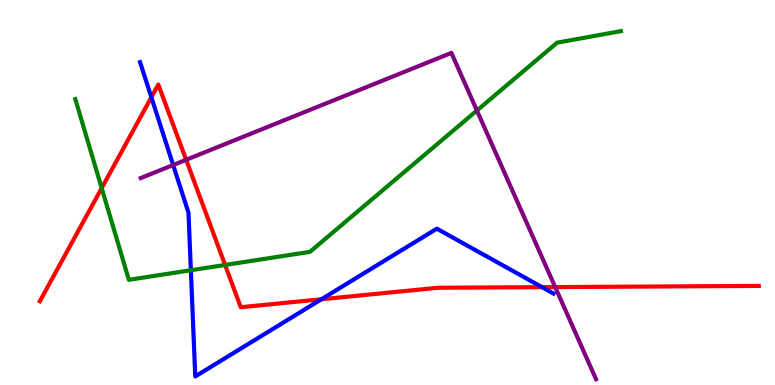[{'lines': ['blue', 'red'], 'intersections': [{'x': 1.95, 'y': 7.47}, {'x': 4.15, 'y': 2.23}, {'x': 6.99, 'y': 2.54}]}, {'lines': ['green', 'red'], 'intersections': [{'x': 1.31, 'y': 5.11}, {'x': 2.9, 'y': 3.12}]}, {'lines': ['purple', 'red'], 'intersections': [{'x': 2.4, 'y': 5.85}, {'x': 7.16, 'y': 2.54}]}, {'lines': ['blue', 'green'], 'intersections': [{'x': 2.46, 'y': 2.98}]}, {'lines': ['blue', 'purple'], 'intersections': [{'x': 2.23, 'y': 5.71}]}, {'lines': ['green', 'purple'], 'intersections': [{'x': 6.15, 'y': 7.13}]}]